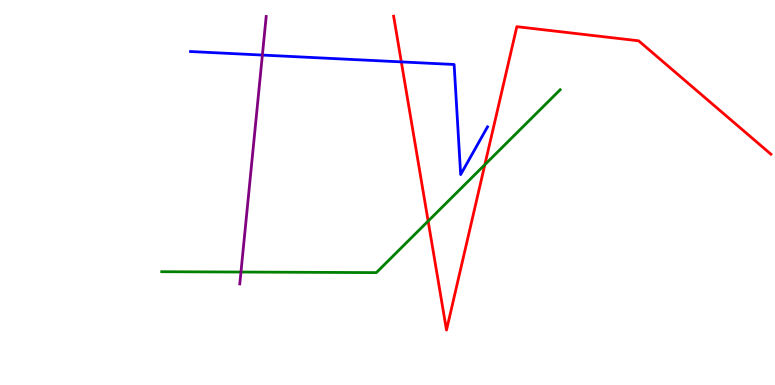[{'lines': ['blue', 'red'], 'intersections': [{'x': 5.18, 'y': 8.39}]}, {'lines': ['green', 'red'], 'intersections': [{'x': 5.52, 'y': 4.26}, {'x': 6.26, 'y': 5.72}]}, {'lines': ['purple', 'red'], 'intersections': []}, {'lines': ['blue', 'green'], 'intersections': []}, {'lines': ['blue', 'purple'], 'intersections': [{'x': 3.39, 'y': 8.57}]}, {'lines': ['green', 'purple'], 'intersections': [{'x': 3.11, 'y': 2.93}]}]